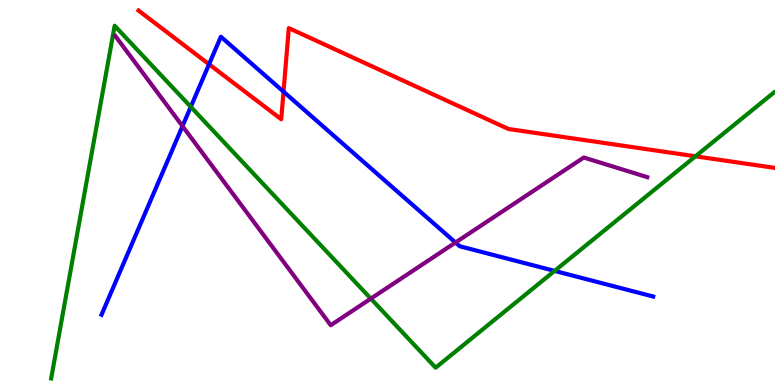[{'lines': ['blue', 'red'], 'intersections': [{'x': 2.7, 'y': 8.33}, {'x': 3.66, 'y': 7.62}]}, {'lines': ['green', 'red'], 'intersections': [{'x': 8.97, 'y': 5.94}]}, {'lines': ['purple', 'red'], 'intersections': []}, {'lines': ['blue', 'green'], 'intersections': [{'x': 2.46, 'y': 7.22}, {'x': 7.16, 'y': 2.96}]}, {'lines': ['blue', 'purple'], 'intersections': [{'x': 2.35, 'y': 6.72}, {'x': 5.88, 'y': 3.7}]}, {'lines': ['green', 'purple'], 'intersections': [{'x': 4.78, 'y': 2.24}]}]